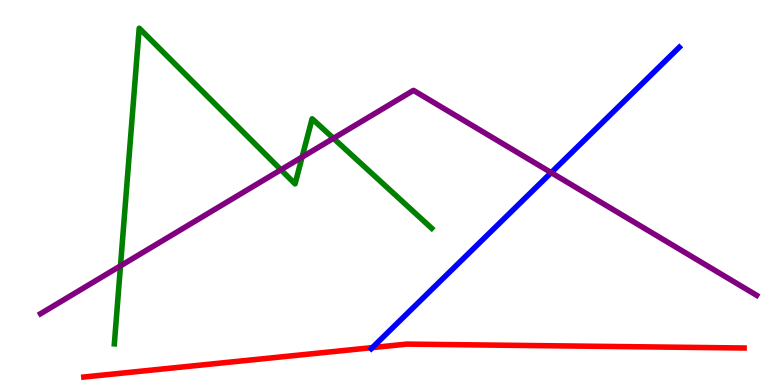[{'lines': ['blue', 'red'], 'intersections': [{'x': 4.8, 'y': 0.971}]}, {'lines': ['green', 'red'], 'intersections': []}, {'lines': ['purple', 'red'], 'intersections': []}, {'lines': ['blue', 'green'], 'intersections': []}, {'lines': ['blue', 'purple'], 'intersections': [{'x': 7.11, 'y': 5.52}]}, {'lines': ['green', 'purple'], 'intersections': [{'x': 1.55, 'y': 3.09}, {'x': 3.62, 'y': 5.59}, {'x': 3.9, 'y': 5.92}, {'x': 4.3, 'y': 6.41}]}]